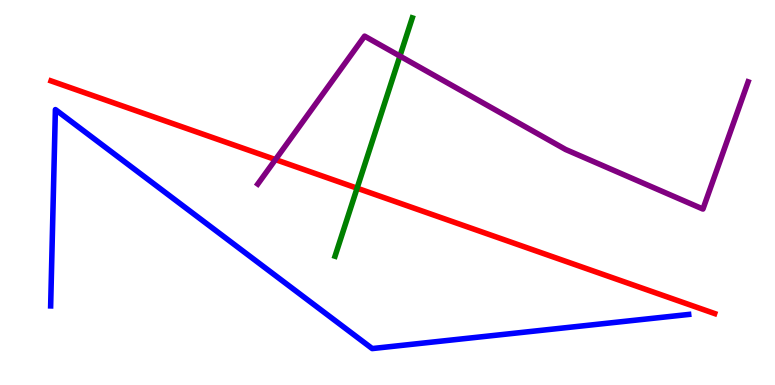[{'lines': ['blue', 'red'], 'intersections': []}, {'lines': ['green', 'red'], 'intersections': [{'x': 4.61, 'y': 5.11}]}, {'lines': ['purple', 'red'], 'intersections': [{'x': 3.55, 'y': 5.86}]}, {'lines': ['blue', 'green'], 'intersections': []}, {'lines': ['blue', 'purple'], 'intersections': []}, {'lines': ['green', 'purple'], 'intersections': [{'x': 5.16, 'y': 8.54}]}]